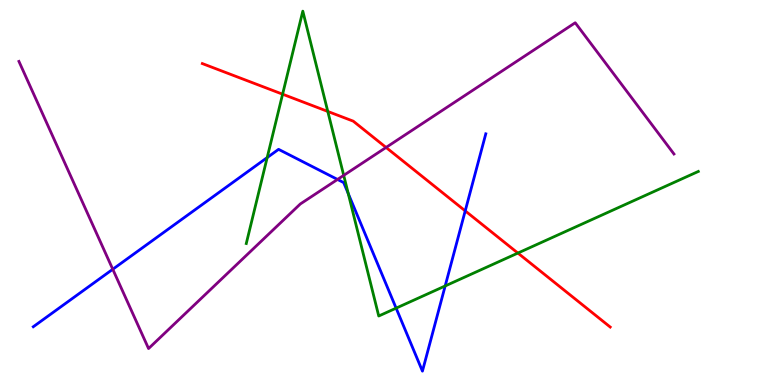[{'lines': ['blue', 'red'], 'intersections': [{'x': 6.0, 'y': 4.52}]}, {'lines': ['green', 'red'], 'intersections': [{'x': 3.65, 'y': 7.55}, {'x': 4.23, 'y': 7.11}, {'x': 6.68, 'y': 3.43}]}, {'lines': ['purple', 'red'], 'intersections': [{'x': 4.98, 'y': 6.17}]}, {'lines': ['blue', 'green'], 'intersections': [{'x': 3.45, 'y': 5.91}, {'x': 4.49, 'y': 4.97}, {'x': 5.11, 'y': 2.0}, {'x': 5.74, 'y': 2.57}]}, {'lines': ['blue', 'purple'], 'intersections': [{'x': 1.46, 'y': 3.01}, {'x': 4.36, 'y': 5.34}]}, {'lines': ['green', 'purple'], 'intersections': [{'x': 4.43, 'y': 5.45}]}]